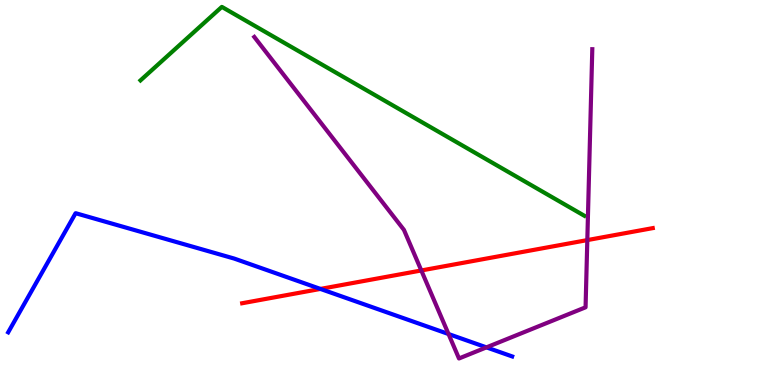[{'lines': ['blue', 'red'], 'intersections': [{'x': 4.13, 'y': 2.5}]}, {'lines': ['green', 'red'], 'intersections': []}, {'lines': ['purple', 'red'], 'intersections': [{'x': 5.44, 'y': 2.97}, {'x': 7.58, 'y': 3.76}]}, {'lines': ['blue', 'green'], 'intersections': []}, {'lines': ['blue', 'purple'], 'intersections': [{'x': 5.79, 'y': 1.32}, {'x': 6.28, 'y': 0.977}]}, {'lines': ['green', 'purple'], 'intersections': []}]